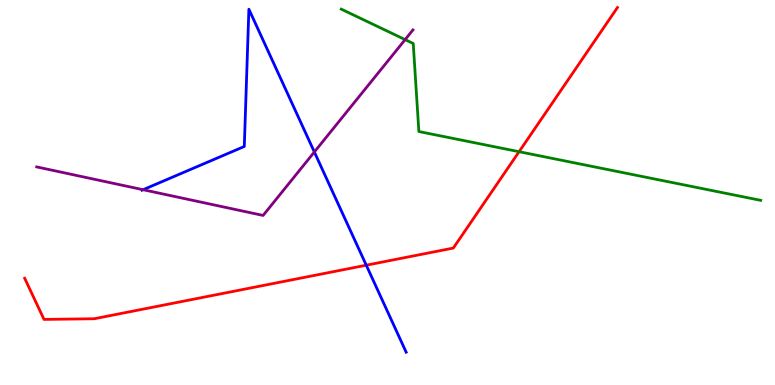[{'lines': ['blue', 'red'], 'intersections': [{'x': 4.73, 'y': 3.11}]}, {'lines': ['green', 'red'], 'intersections': [{'x': 6.7, 'y': 6.06}]}, {'lines': ['purple', 'red'], 'intersections': []}, {'lines': ['blue', 'green'], 'intersections': []}, {'lines': ['blue', 'purple'], 'intersections': [{'x': 1.85, 'y': 5.07}, {'x': 4.06, 'y': 6.05}]}, {'lines': ['green', 'purple'], 'intersections': [{'x': 5.23, 'y': 8.97}]}]